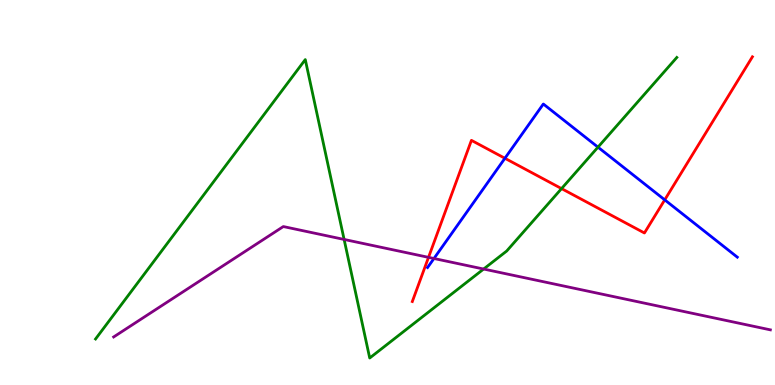[{'lines': ['blue', 'red'], 'intersections': [{'x': 6.52, 'y': 5.89}, {'x': 8.58, 'y': 4.81}]}, {'lines': ['green', 'red'], 'intersections': [{'x': 7.25, 'y': 5.1}]}, {'lines': ['purple', 'red'], 'intersections': [{'x': 5.53, 'y': 3.32}]}, {'lines': ['blue', 'green'], 'intersections': [{'x': 7.72, 'y': 6.18}]}, {'lines': ['blue', 'purple'], 'intersections': [{'x': 5.6, 'y': 3.29}]}, {'lines': ['green', 'purple'], 'intersections': [{'x': 4.44, 'y': 3.78}, {'x': 6.24, 'y': 3.01}]}]